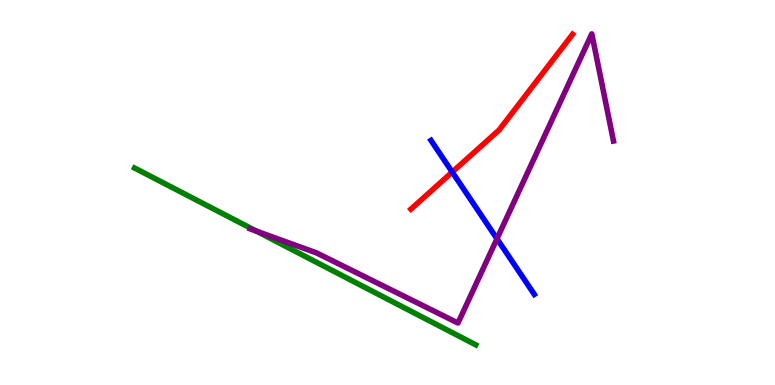[{'lines': ['blue', 'red'], 'intersections': [{'x': 5.84, 'y': 5.53}]}, {'lines': ['green', 'red'], 'intersections': []}, {'lines': ['purple', 'red'], 'intersections': []}, {'lines': ['blue', 'green'], 'intersections': []}, {'lines': ['blue', 'purple'], 'intersections': [{'x': 6.41, 'y': 3.8}]}, {'lines': ['green', 'purple'], 'intersections': [{'x': 3.31, 'y': 4.0}]}]